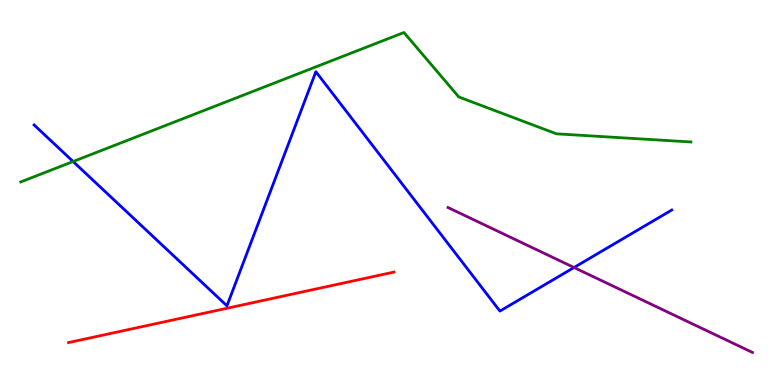[{'lines': ['blue', 'red'], 'intersections': []}, {'lines': ['green', 'red'], 'intersections': []}, {'lines': ['purple', 'red'], 'intersections': []}, {'lines': ['blue', 'green'], 'intersections': [{'x': 0.943, 'y': 5.8}]}, {'lines': ['blue', 'purple'], 'intersections': [{'x': 7.41, 'y': 3.05}]}, {'lines': ['green', 'purple'], 'intersections': []}]